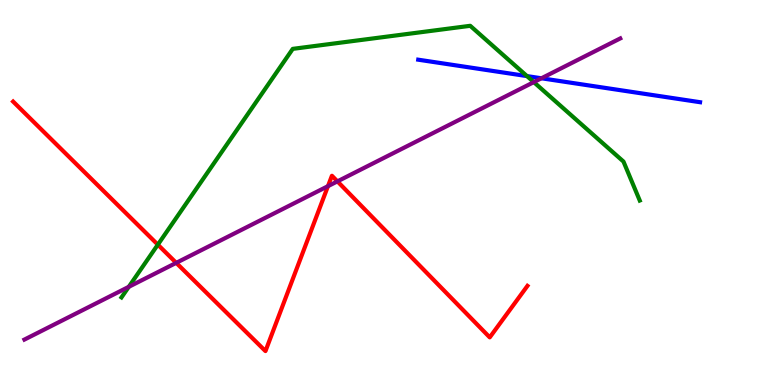[{'lines': ['blue', 'red'], 'intersections': []}, {'lines': ['green', 'red'], 'intersections': [{'x': 2.04, 'y': 3.65}]}, {'lines': ['purple', 'red'], 'intersections': [{'x': 2.27, 'y': 3.17}, {'x': 4.23, 'y': 5.16}, {'x': 4.35, 'y': 5.29}]}, {'lines': ['blue', 'green'], 'intersections': [{'x': 6.8, 'y': 8.02}]}, {'lines': ['blue', 'purple'], 'intersections': [{'x': 6.99, 'y': 7.97}]}, {'lines': ['green', 'purple'], 'intersections': [{'x': 1.66, 'y': 2.55}, {'x': 6.89, 'y': 7.87}]}]